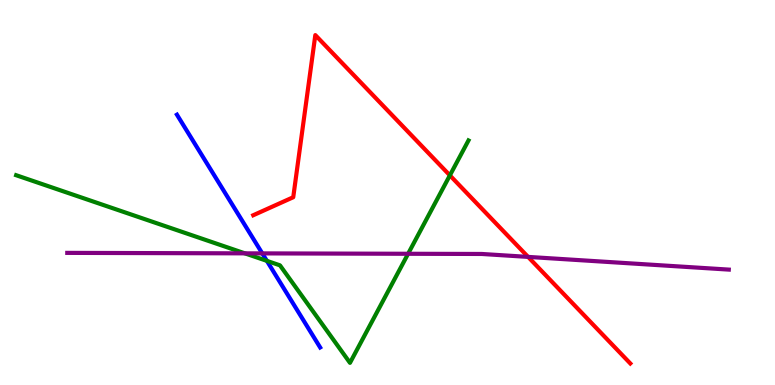[{'lines': ['blue', 'red'], 'intersections': []}, {'lines': ['green', 'red'], 'intersections': [{'x': 5.8, 'y': 5.45}]}, {'lines': ['purple', 'red'], 'intersections': [{'x': 6.81, 'y': 3.33}]}, {'lines': ['blue', 'green'], 'intersections': [{'x': 3.44, 'y': 3.22}]}, {'lines': ['blue', 'purple'], 'intersections': [{'x': 3.38, 'y': 3.42}]}, {'lines': ['green', 'purple'], 'intersections': [{'x': 3.16, 'y': 3.42}, {'x': 5.27, 'y': 3.41}]}]